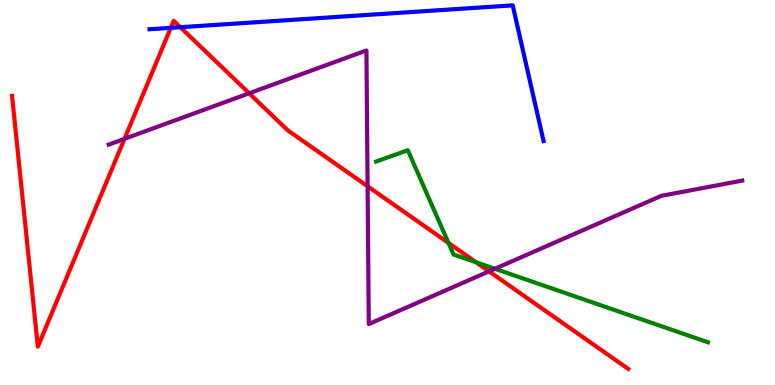[{'lines': ['blue', 'red'], 'intersections': [{'x': 2.2, 'y': 9.28}, {'x': 2.33, 'y': 9.29}]}, {'lines': ['green', 'red'], 'intersections': [{'x': 5.79, 'y': 3.69}, {'x': 6.14, 'y': 3.19}]}, {'lines': ['purple', 'red'], 'intersections': [{'x': 1.61, 'y': 6.39}, {'x': 3.22, 'y': 7.58}, {'x': 4.74, 'y': 5.16}, {'x': 6.31, 'y': 2.95}]}, {'lines': ['blue', 'green'], 'intersections': []}, {'lines': ['blue', 'purple'], 'intersections': []}, {'lines': ['green', 'purple'], 'intersections': [{'x': 6.39, 'y': 3.02}]}]